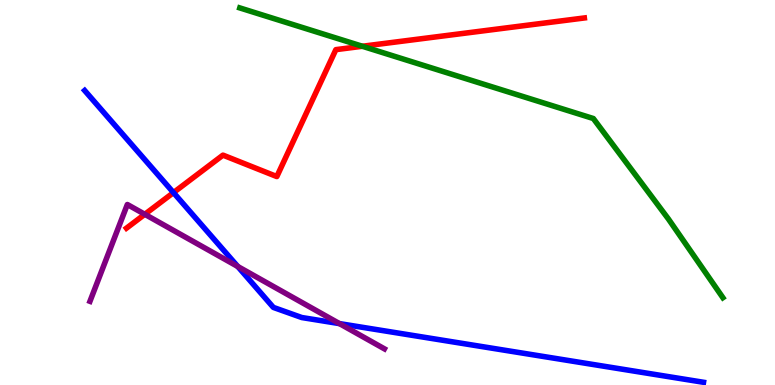[{'lines': ['blue', 'red'], 'intersections': [{'x': 2.24, 'y': 5.0}]}, {'lines': ['green', 'red'], 'intersections': [{'x': 4.68, 'y': 8.8}]}, {'lines': ['purple', 'red'], 'intersections': [{'x': 1.87, 'y': 4.43}]}, {'lines': ['blue', 'green'], 'intersections': []}, {'lines': ['blue', 'purple'], 'intersections': [{'x': 3.07, 'y': 3.08}, {'x': 4.38, 'y': 1.59}]}, {'lines': ['green', 'purple'], 'intersections': []}]